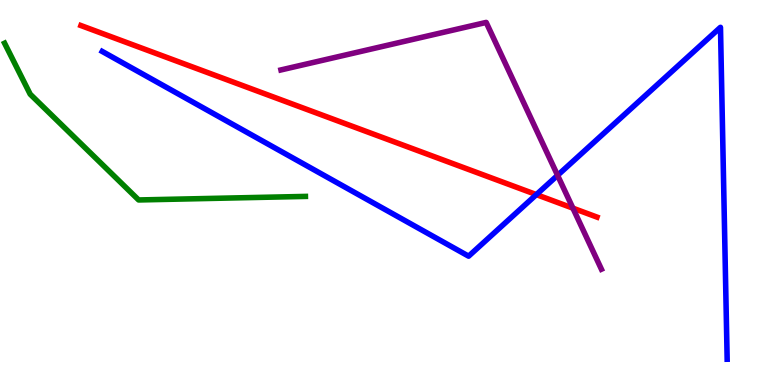[{'lines': ['blue', 'red'], 'intersections': [{'x': 6.92, 'y': 4.95}]}, {'lines': ['green', 'red'], 'intersections': []}, {'lines': ['purple', 'red'], 'intersections': [{'x': 7.39, 'y': 4.59}]}, {'lines': ['blue', 'green'], 'intersections': []}, {'lines': ['blue', 'purple'], 'intersections': [{'x': 7.19, 'y': 5.45}]}, {'lines': ['green', 'purple'], 'intersections': []}]